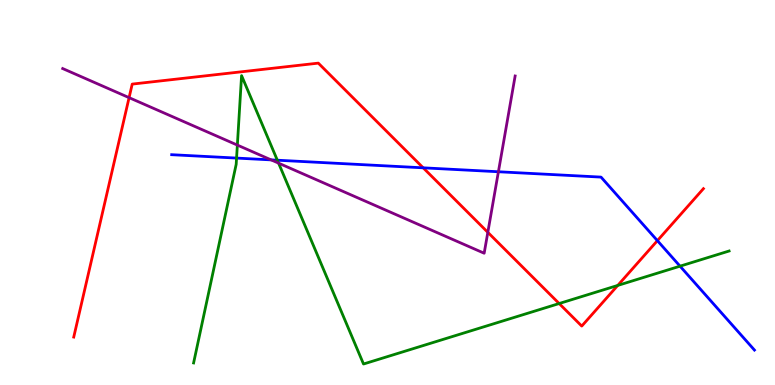[{'lines': ['blue', 'red'], 'intersections': [{'x': 5.46, 'y': 5.64}, {'x': 8.48, 'y': 3.75}]}, {'lines': ['green', 'red'], 'intersections': [{'x': 7.22, 'y': 2.12}, {'x': 7.97, 'y': 2.59}]}, {'lines': ['purple', 'red'], 'intersections': [{'x': 1.67, 'y': 7.46}, {'x': 6.29, 'y': 3.97}]}, {'lines': ['blue', 'green'], 'intersections': [{'x': 3.05, 'y': 5.89}, {'x': 3.58, 'y': 5.84}, {'x': 8.77, 'y': 3.09}]}, {'lines': ['blue', 'purple'], 'intersections': [{'x': 3.5, 'y': 5.85}, {'x': 6.43, 'y': 5.54}]}, {'lines': ['green', 'purple'], 'intersections': [{'x': 3.06, 'y': 6.23}, {'x': 3.59, 'y': 5.76}]}]